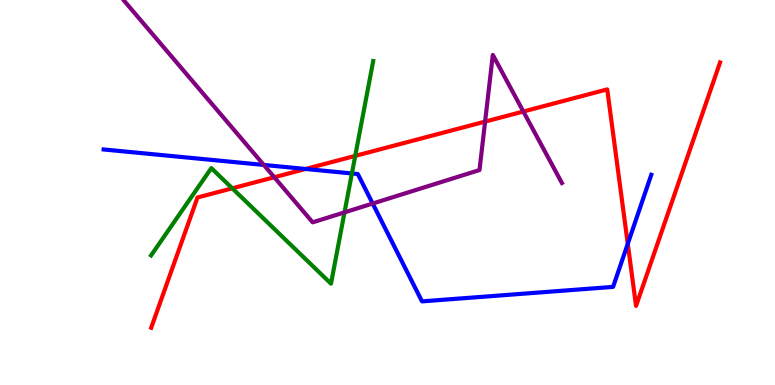[{'lines': ['blue', 'red'], 'intersections': [{'x': 3.94, 'y': 5.61}, {'x': 8.1, 'y': 3.67}]}, {'lines': ['green', 'red'], 'intersections': [{'x': 3.0, 'y': 5.11}, {'x': 4.58, 'y': 5.95}]}, {'lines': ['purple', 'red'], 'intersections': [{'x': 3.54, 'y': 5.4}, {'x': 6.26, 'y': 6.84}, {'x': 6.75, 'y': 7.1}]}, {'lines': ['blue', 'green'], 'intersections': [{'x': 4.54, 'y': 5.49}]}, {'lines': ['blue', 'purple'], 'intersections': [{'x': 3.4, 'y': 5.72}, {'x': 4.81, 'y': 4.71}]}, {'lines': ['green', 'purple'], 'intersections': [{'x': 4.45, 'y': 4.48}]}]